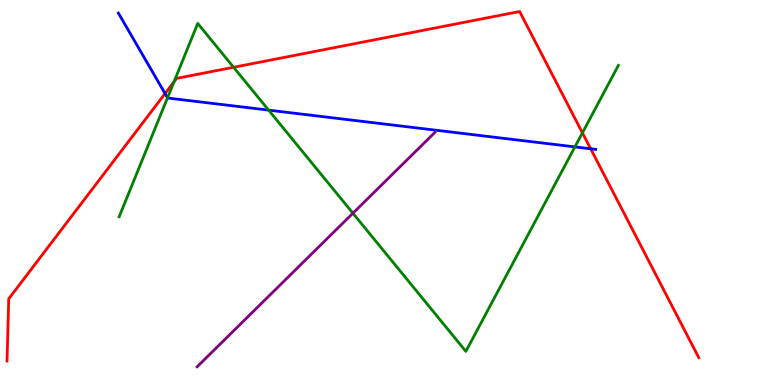[{'lines': ['blue', 'red'], 'intersections': [{'x': 2.13, 'y': 7.57}, {'x': 7.62, 'y': 6.14}]}, {'lines': ['green', 'red'], 'intersections': [{'x': 2.25, 'y': 7.88}, {'x': 3.01, 'y': 8.25}, {'x': 7.52, 'y': 6.55}]}, {'lines': ['purple', 'red'], 'intersections': []}, {'lines': ['blue', 'green'], 'intersections': [{'x': 2.16, 'y': 7.46}, {'x': 3.47, 'y': 7.14}, {'x': 7.42, 'y': 6.18}]}, {'lines': ['blue', 'purple'], 'intersections': []}, {'lines': ['green', 'purple'], 'intersections': [{'x': 4.55, 'y': 4.46}]}]